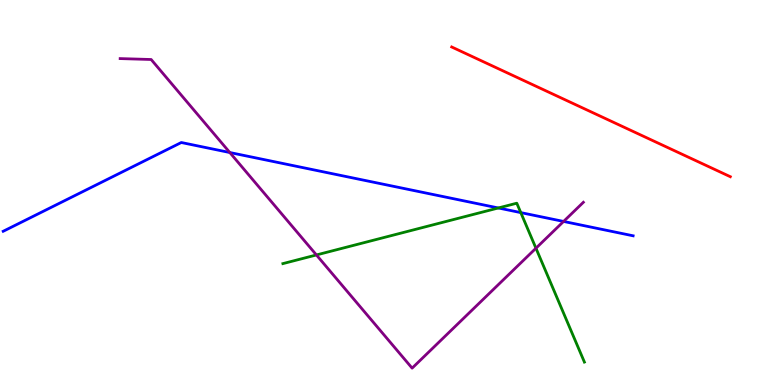[{'lines': ['blue', 'red'], 'intersections': []}, {'lines': ['green', 'red'], 'intersections': []}, {'lines': ['purple', 'red'], 'intersections': []}, {'lines': ['blue', 'green'], 'intersections': [{'x': 6.43, 'y': 4.6}, {'x': 6.72, 'y': 4.48}]}, {'lines': ['blue', 'purple'], 'intersections': [{'x': 2.97, 'y': 6.04}, {'x': 7.27, 'y': 4.25}]}, {'lines': ['green', 'purple'], 'intersections': [{'x': 4.08, 'y': 3.38}, {'x': 6.92, 'y': 3.55}]}]